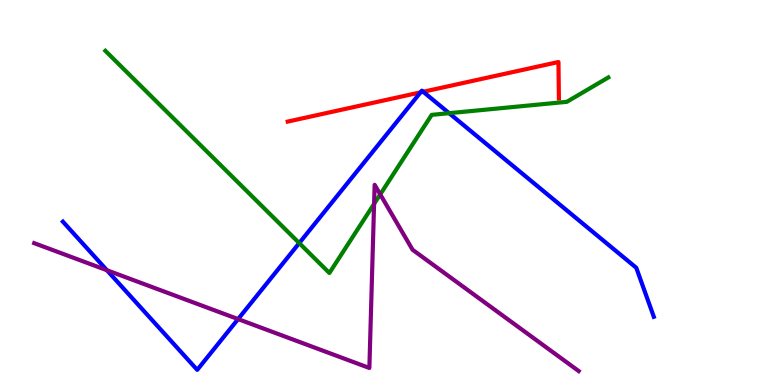[{'lines': ['blue', 'red'], 'intersections': [{'x': 5.43, 'y': 7.6}, {'x': 5.46, 'y': 7.62}]}, {'lines': ['green', 'red'], 'intersections': []}, {'lines': ['purple', 'red'], 'intersections': []}, {'lines': ['blue', 'green'], 'intersections': [{'x': 3.86, 'y': 3.69}, {'x': 5.8, 'y': 7.06}]}, {'lines': ['blue', 'purple'], 'intersections': [{'x': 1.38, 'y': 2.98}, {'x': 3.07, 'y': 1.71}]}, {'lines': ['green', 'purple'], 'intersections': [{'x': 4.83, 'y': 4.7}, {'x': 4.91, 'y': 4.95}]}]